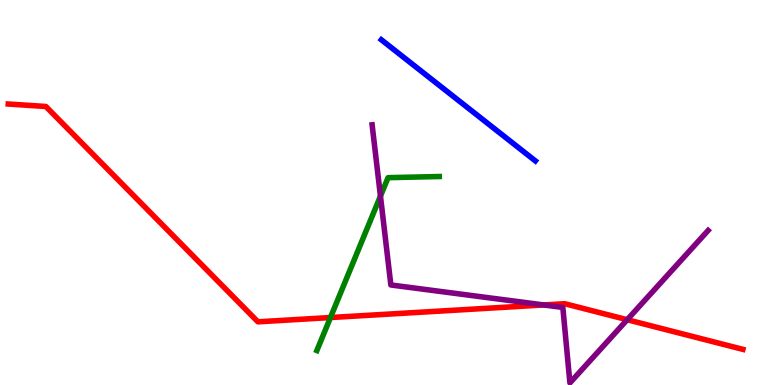[{'lines': ['blue', 'red'], 'intersections': []}, {'lines': ['green', 'red'], 'intersections': [{'x': 4.26, 'y': 1.75}]}, {'lines': ['purple', 'red'], 'intersections': [{'x': 7.02, 'y': 2.08}, {'x': 8.09, 'y': 1.7}]}, {'lines': ['blue', 'green'], 'intersections': []}, {'lines': ['blue', 'purple'], 'intersections': []}, {'lines': ['green', 'purple'], 'intersections': [{'x': 4.91, 'y': 4.91}]}]